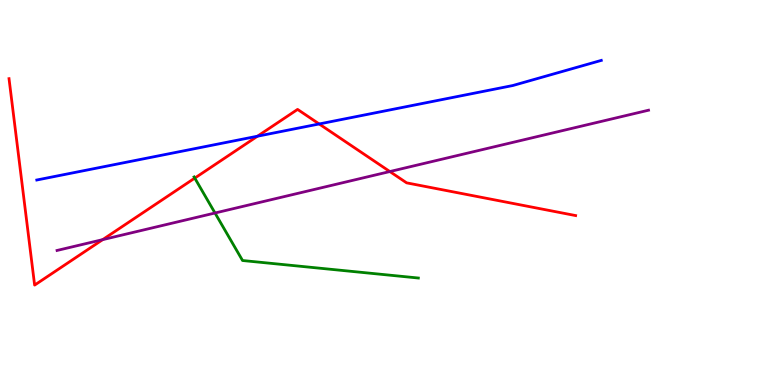[{'lines': ['blue', 'red'], 'intersections': [{'x': 3.32, 'y': 6.46}, {'x': 4.12, 'y': 6.78}]}, {'lines': ['green', 'red'], 'intersections': [{'x': 2.51, 'y': 5.37}]}, {'lines': ['purple', 'red'], 'intersections': [{'x': 1.32, 'y': 3.78}, {'x': 5.03, 'y': 5.54}]}, {'lines': ['blue', 'green'], 'intersections': []}, {'lines': ['blue', 'purple'], 'intersections': []}, {'lines': ['green', 'purple'], 'intersections': [{'x': 2.77, 'y': 4.47}]}]